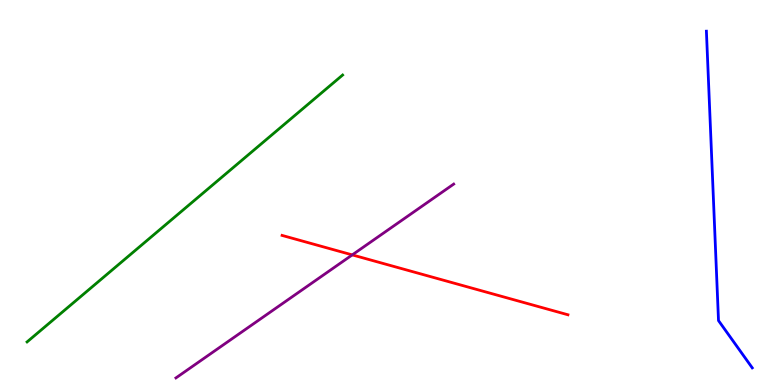[{'lines': ['blue', 'red'], 'intersections': []}, {'lines': ['green', 'red'], 'intersections': []}, {'lines': ['purple', 'red'], 'intersections': [{'x': 4.55, 'y': 3.38}]}, {'lines': ['blue', 'green'], 'intersections': []}, {'lines': ['blue', 'purple'], 'intersections': []}, {'lines': ['green', 'purple'], 'intersections': []}]